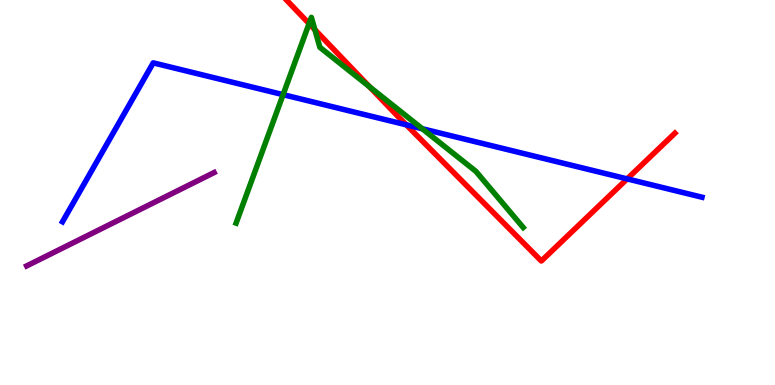[{'lines': ['blue', 'red'], 'intersections': [{'x': 5.24, 'y': 6.76}, {'x': 8.09, 'y': 5.35}]}, {'lines': ['green', 'red'], 'intersections': [{'x': 3.99, 'y': 9.39}, {'x': 4.06, 'y': 9.23}, {'x': 4.77, 'y': 7.74}]}, {'lines': ['purple', 'red'], 'intersections': []}, {'lines': ['blue', 'green'], 'intersections': [{'x': 3.65, 'y': 7.54}, {'x': 5.45, 'y': 6.66}]}, {'lines': ['blue', 'purple'], 'intersections': []}, {'lines': ['green', 'purple'], 'intersections': []}]